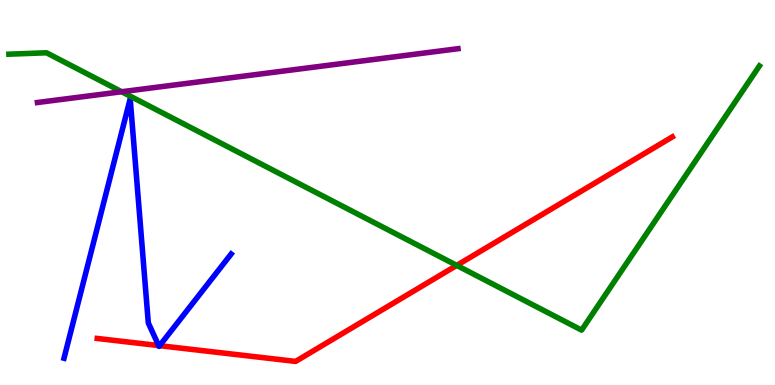[{'lines': ['blue', 'red'], 'intersections': [{'x': 2.05, 'y': 1.02}, {'x': 2.06, 'y': 1.02}]}, {'lines': ['green', 'red'], 'intersections': [{'x': 5.89, 'y': 3.11}]}, {'lines': ['purple', 'red'], 'intersections': []}, {'lines': ['blue', 'green'], 'intersections': []}, {'lines': ['blue', 'purple'], 'intersections': []}, {'lines': ['green', 'purple'], 'intersections': [{'x': 1.57, 'y': 7.62}]}]